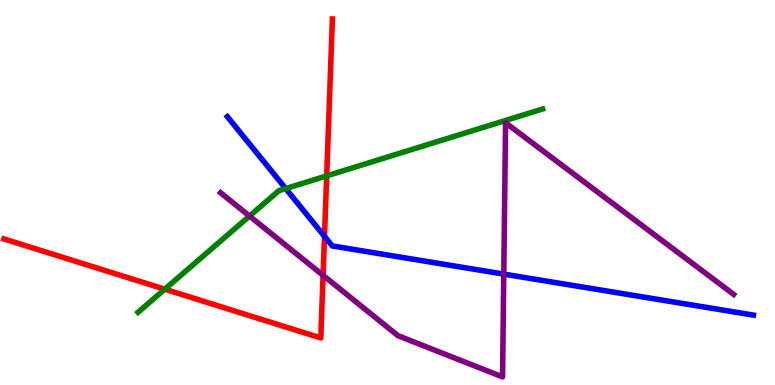[{'lines': ['blue', 'red'], 'intersections': [{'x': 4.19, 'y': 3.86}]}, {'lines': ['green', 'red'], 'intersections': [{'x': 2.13, 'y': 2.49}, {'x': 4.22, 'y': 5.43}]}, {'lines': ['purple', 'red'], 'intersections': [{'x': 4.17, 'y': 2.85}]}, {'lines': ['blue', 'green'], 'intersections': [{'x': 3.69, 'y': 5.1}]}, {'lines': ['blue', 'purple'], 'intersections': [{'x': 6.5, 'y': 2.88}]}, {'lines': ['green', 'purple'], 'intersections': [{'x': 3.22, 'y': 4.39}]}]